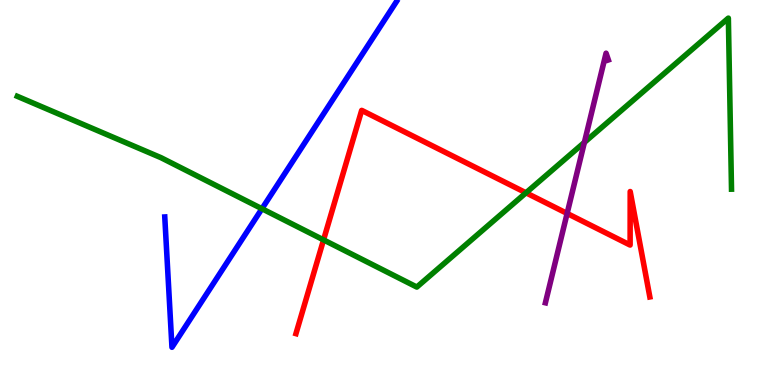[{'lines': ['blue', 'red'], 'intersections': []}, {'lines': ['green', 'red'], 'intersections': [{'x': 4.17, 'y': 3.77}, {'x': 6.79, 'y': 4.99}]}, {'lines': ['purple', 'red'], 'intersections': [{'x': 7.32, 'y': 4.46}]}, {'lines': ['blue', 'green'], 'intersections': [{'x': 3.38, 'y': 4.58}]}, {'lines': ['blue', 'purple'], 'intersections': []}, {'lines': ['green', 'purple'], 'intersections': [{'x': 7.54, 'y': 6.3}]}]